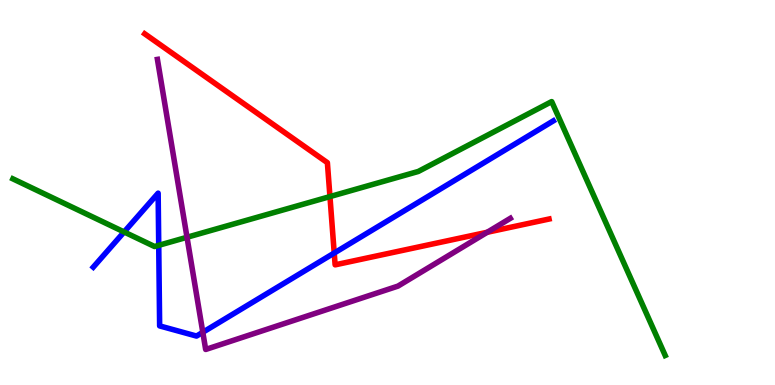[{'lines': ['blue', 'red'], 'intersections': [{'x': 4.31, 'y': 3.43}]}, {'lines': ['green', 'red'], 'intersections': [{'x': 4.26, 'y': 4.89}]}, {'lines': ['purple', 'red'], 'intersections': [{'x': 6.29, 'y': 3.97}]}, {'lines': ['blue', 'green'], 'intersections': [{'x': 1.6, 'y': 3.97}, {'x': 2.05, 'y': 3.63}]}, {'lines': ['blue', 'purple'], 'intersections': [{'x': 2.62, 'y': 1.37}]}, {'lines': ['green', 'purple'], 'intersections': [{'x': 2.41, 'y': 3.84}]}]